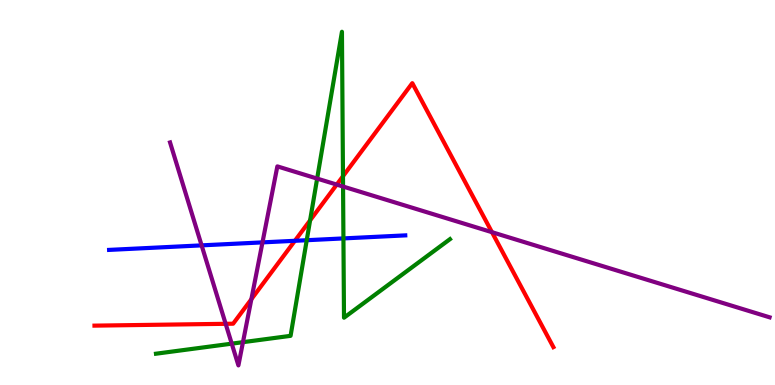[{'lines': ['blue', 'red'], 'intersections': [{'x': 3.8, 'y': 3.75}]}, {'lines': ['green', 'red'], 'intersections': [{'x': 4.0, 'y': 4.28}, {'x': 4.43, 'y': 5.42}]}, {'lines': ['purple', 'red'], 'intersections': [{'x': 2.91, 'y': 1.59}, {'x': 3.24, 'y': 2.23}, {'x': 4.35, 'y': 5.21}, {'x': 6.35, 'y': 3.97}]}, {'lines': ['blue', 'green'], 'intersections': [{'x': 3.96, 'y': 3.76}, {'x': 4.43, 'y': 3.81}]}, {'lines': ['blue', 'purple'], 'intersections': [{'x': 2.6, 'y': 3.63}, {'x': 3.39, 'y': 3.7}]}, {'lines': ['green', 'purple'], 'intersections': [{'x': 2.99, 'y': 1.07}, {'x': 3.14, 'y': 1.11}, {'x': 4.09, 'y': 5.36}, {'x': 4.43, 'y': 5.16}]}]